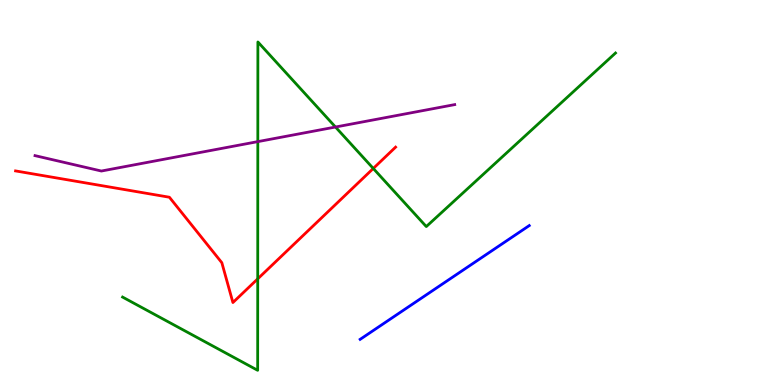[{'lines': ['blue', 'red'], 'intersections': []}, {'lines': ['green', 'red'], 'intersections': [{'x': 3.33, 'y': 2.76}, {'x': 4.82, 'y': 5.62}]}, {'lines': ['purple', 'red'], 'intersections': []}, {'lines': ['blue', 'green'], 'intersections': []}, {'lines': ['blue', 'purple'], 'intersections': []}, {'lines': ['green', 'purple'], 'intersections': [{'x': 3.33, 'y': 6.32}, {'x': 4.33, 'y': 6.7}]}]